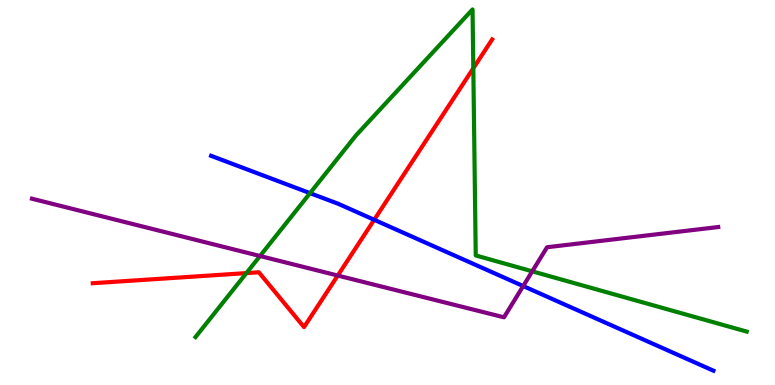[{'lines': ['blue', 'red'], 'intersections': [{'x': 4.83, 'y': 4.29}]}, {'lines': ['green', 'red'], 'intersections': [{'x': 3.18, 'y': 2.91}, {'x': 6.11, 'y': 8.23}]}, {'lines': ['purple', 'red'], 'intersections': [{'x': 4.36, 'y': 2.84}]}, {'lines': ['blue', 'green'], 'intersections': [{'x': 4.0, 'y': 4.98}]}, {'lines': ['blue', 'purple'], 'intersections': [{'x': 6.75, 'y': 2.57}]}, {'lines': ['green', 'purple'], 'intersections': [{'x': 3.35, 'y': 3.35}, {'x': 6.87, 'y': 2.95}]}]